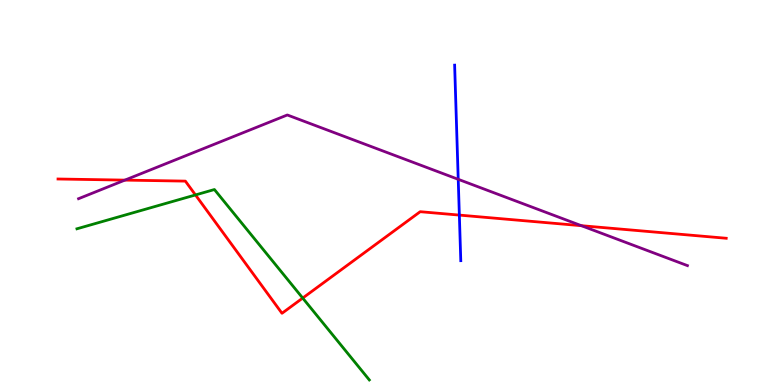[{'lines': ['blue', 'red'], 'intersections': [{'x': 5.93, 'y': 4.41}]}, {'lines': ['green', 'red'], 'intersections': [{'x': 2.52, 'y': 4.94}, {'x': 3.91, 'y': 2.26}]}, {'lines': ['purple', 'red'], 'intersections': [{'x': 1.61, 'y': 5.32}, {'x': 7.5, 'y': 4.14}]}, {'lines': ['blue', 'green'], 'intersections': []}, {'lines': ['blue', 'purple'], 'intersections': [{'x': 5.91, 'y': 5.34}]}, {'lines': ['green', 'purple'], 'intersections': []}]